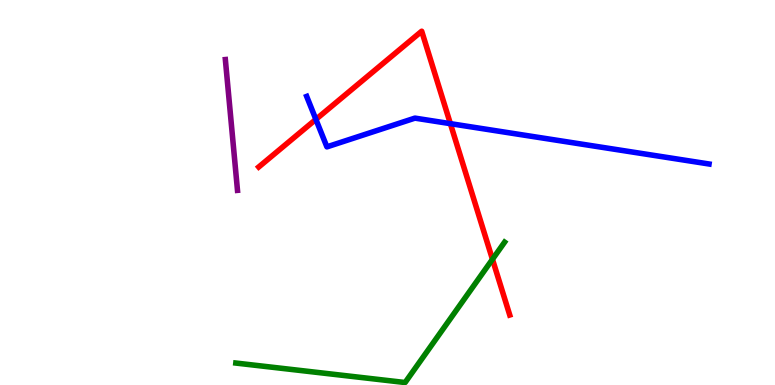[{'lines': ['blue', 'red'], 'intersections': [{'x': 4.08, 'y': 6.9}, {'x': 5.81, 'y': 6.79}]}, {'lines': ['green', 'red'], 'intersections': [{'x': 6.35, 'y': 3.27}]}, {'lines': ['purple', 'red'], 'intersections': []}, {'lines': ['blue', 'green'], 'intersections': []}, {'lines': ['blue', 'purple'], 'intersections': []}, {'lines': ['green', 'purple'], 'intersections': []}]